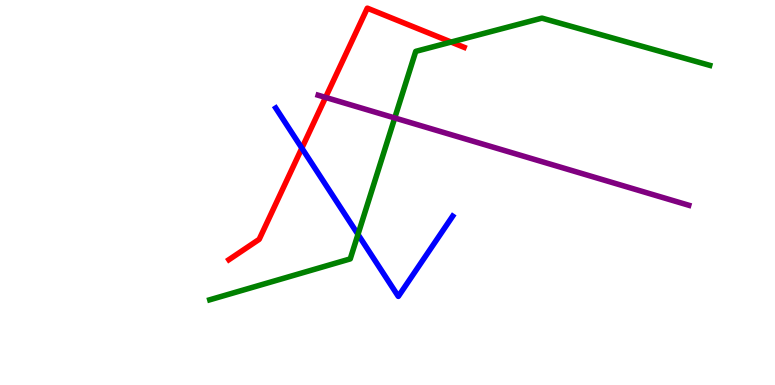[{'lines': ['blue', 'red'], 'intersections': [{'x': 3.89, 'y': 6.15}]}, {'lines': ['green', 'red'], 'intersections': [{'x': 5.82, 'y': 8.91}]}, {'lines': ['purple', 'red'], 'intersections': [{'x': 4.2, 'y': 7.47}]}, {'lines': ['blue', 'green'], 'intersections': [{'x': 4.62, 'y': 3.91}]}, {'lines': ['blue', 'purple'], 'intersections': []}, {'lines': ['green', 'purple'], 'intersections': [{'x': 5.09, 'y': 6.94}]}]